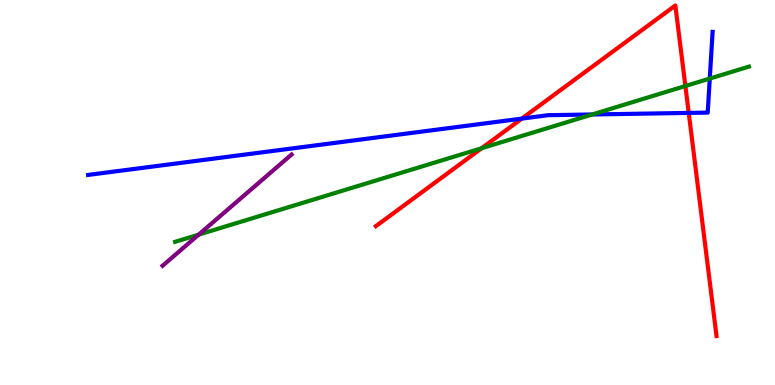[{'lines': ['blue', 'red'], 'intersections': [{'x': 6.73, 'y': 6.92}, {'x': 8.89, 'y': 7.07}]}, {'lines': ['green', 'red'], 'intersections': [{'x': 6.21, 'y': 6.15}, {'x': 8.84, 'y': 7.77}]}, {'lines': ['purple', 'red'], 'intersections': []}, {'lines': ['blue', 'green'], 'intersections': [{'x': 7.64, 'y': 7.03}, {'x': 9.16, 'y': 7.96}]}, {'lines': ['blue', 'purple'], 'intersections': []}, {'lines': ['green', 'purple'], 'intersections': [{'x': 2.56, 'y': 3.91}]}]